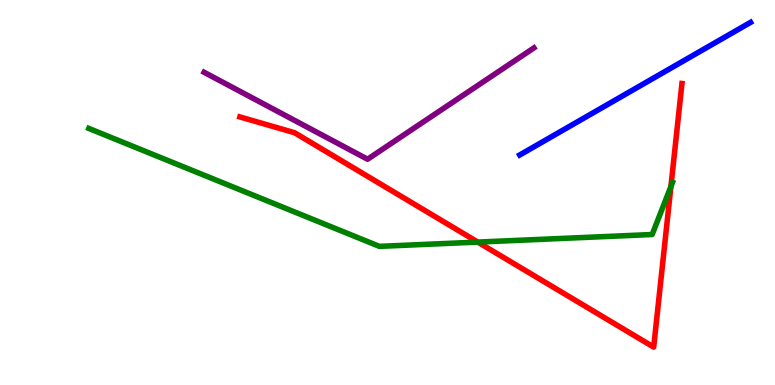[{'lines': ['blue', 'red'], 'intersections': []}, {'lines': ['green', 'red'], 'intersections': [{'x': 6.16, 'y': 3.71}, {'x': 8.66, 'y': 5.15}]}, {'lines': ['purple', 'red'], 'intersections': []}, {'lines': ['blue', 'green'], 'intersections': []}, {'lines': ['blue', 'purple'], 'intersections': []}, {'lines': ['green', 'purple'], 'intersections': []}]